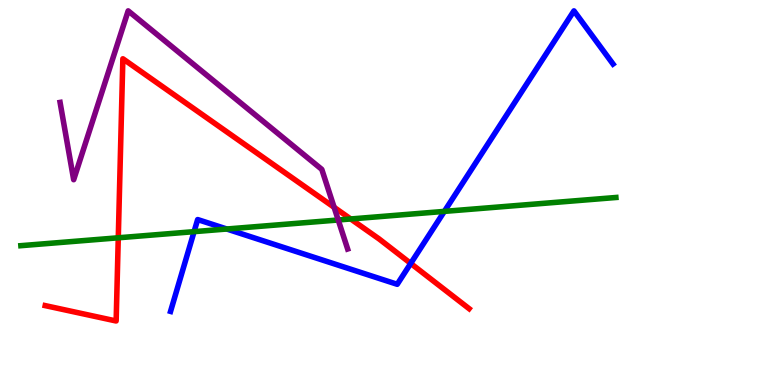[{'lines': ['blue', 'red'], 'intersections': [{'x': 5.3, 'y': 3.16}]}, {'lines': ['green', 'red'], 'intersections': [{'x': 1.53, 'y': 3.82}, {'x': 4.53, 'y': 4.31}]}, {'lines': ['purple', 'red'], 'intersections': [{'x': 4.31, 'y': 4.62}]}, {'lines': ['blue', 'green'], 'intersections': [{'x': 2.5, 'y': 3.98}, {'x': 2.93, 'y': 4.05}, {'x': 5.73, 'y': 4.51}]}, {'lines': ['blue', 'purple'], 'intersections': []}, {'lines': ['green', 'purple'], 'intersections': [{'x': 4.36, 'y': 4.29}]}]